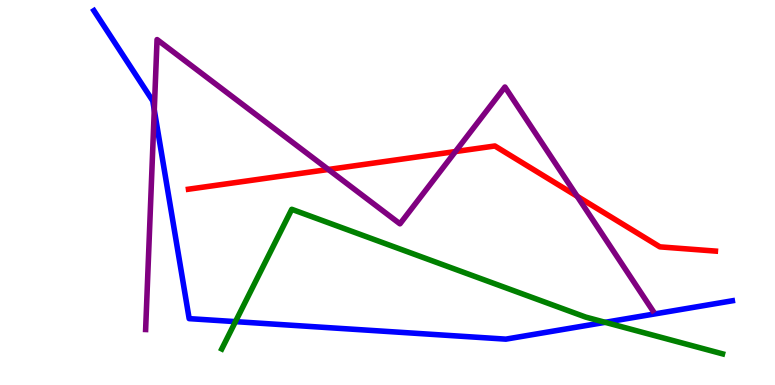[{'lines': ['blue', 'red'], 'intersections': []}, {'lines': ['green', 'red'], 'intersections': []}, {'lines': ['purple', 'red'], 'intersections': [{'x': 4.24, 'y': 5.6}, {'x': 5.88, 'y': 6.06}, {'x': 7.45, 'y': 4.9}]}, {'lines': ['blue', 'green'], 'intersections': [{'x': 3.04, 'y': 1.65}, {'x': 7.81, 'y': 1.63}]}, {'lines': ['blue', 'purple'], 'intersections': [{'x': 1.99, 'y': 7.14}]}, {'lines': ['green', 'purple'], 'intersections': []}]